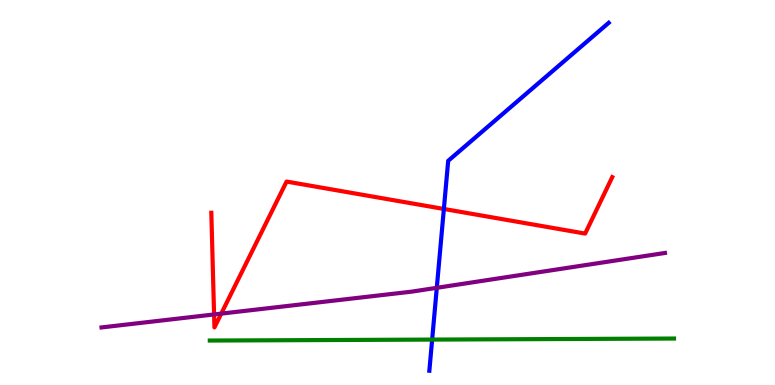[{'lines': ['blue', 'red'], 'intersections': [{'x': 5.73, 'y': 4.57}]}, {'lines': ['green', 'red'], 'intersections': []}, {'lines': ['purple', 'red'], 'intersections': [{'x': 2.76, 'y': 1.83}, {'x': 2.86, 'y': 1.85}]}, {'lines': ['blue', 'green'], 'intersections': [{'x': 5.58, 'y': 1.18}]}, {'lines': ['blue', 'purple'], 'intersections': [{'x': 5.64, 'y': 2.52}]}, {'lines': ['green', 'purple'], 'intersections': []}]